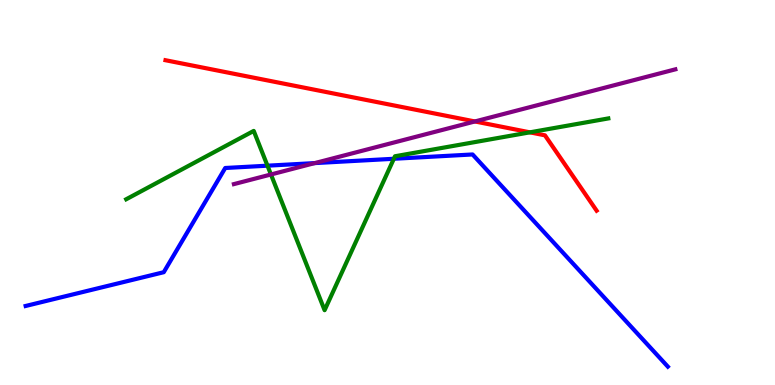[{'lines': ['blue', 'red'], 'intersections': []}, {'lines': ['green', 'red'], 'intersections': [{'x': 6.84, 'y': 6.56}]}, {'lines': ['purple', 'red'], 'intersections': [{'x': 6.13, 'y': 6.85}]}, {'lines': ['blue', 'green'], 'intersections': [{'x': 3.45, 'y': 5.7}, {'x': 5.08, 'y': 5.88}]}, {'lines': ['blue', 'purple'], 'intersections': [{'x': 4.06, 'y': 5.76}]}, {'lines': ['green', 'purple'], 'intersections': [{'x': 3.5, 'y': 5.47}]}]